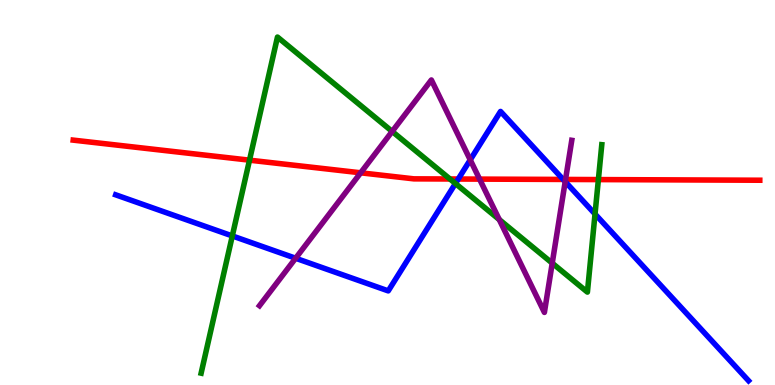[{'lines': ['blue', 'red'], 'intersections': [{'x': 5.91, 'y': 5.35}, {'x': 7.27, 'y': 5.34}]}, {'lines': ['green', 'red'], 'intersections': [{'x': 3.22, 'y': 5.84}, {'x': 5.81, 'y': 5.35}, {'x': 7.72, 'y': 5.34}]}, {'lines': ['purple', 'red'], 'intersections': [{'x': 4.65, 'y': 5.51}, {'x': 6.19, 'y': 5.35}, {'x': 7.3, 'y': 5.34}]}, {'lines': ['blue', 'green'], 'intersections': [{'x': 3.0, 'y': 3.87}, {'x': 5.88, 'y': 5.23}, {'x': 7.68, 'y': 4.44}]}, {'lines': ['blue', 'purple'], 'intersections': [{'x': 3.81, 'y': 3.29}, {'x': 6.07, 'y': 5.85}, {'x': 7.29, 'y': 5.28}]}, {'lines': ['green', 'purple'], 'intersections': [{'x': 5.06, 'y': 6.59}, {'x': 6.44, 'y': 4.3}, {'x': 7.13, 'y': 3.16}]}]